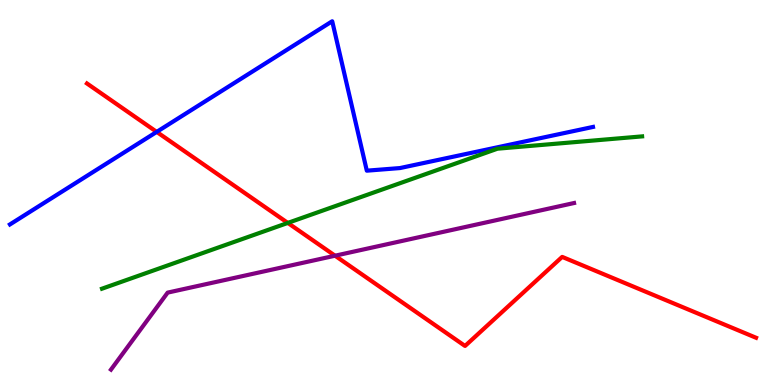[{'lines': ['blue', 'red'], 'intersections': [{'x': 2.02, 'y': 6.57}]}, {'lines': ['green', 'red'], 'intersections': [{'x': 3.71, 'y': 4.21}]}, {'lines': ['purple', 'red'], 'intersections': [{'x': 4.32, 'y': 3.36}]}, {'lines': ['blue', 'green'], 'intersections': []}, {'lines': ['blue', 'purple'], 'intersections': []}, {'lines': ['green', 'purple'], 'intersections': []}]